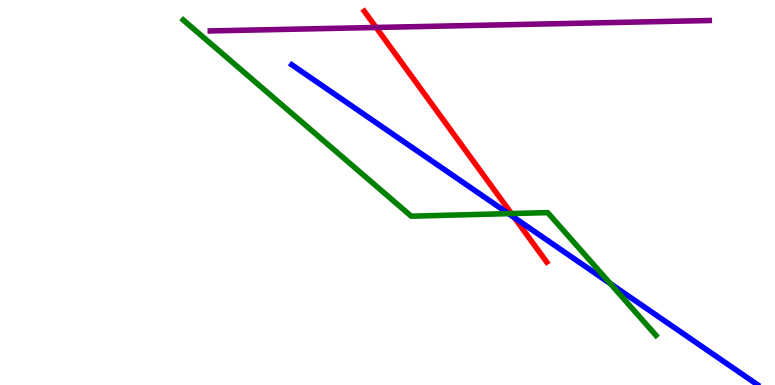[{'lines': ['blue', 'red'], 'intersections': [{'x': 6.64, 'y': 4.34}]}, {'lines': ['green', 'red'], 'intersections': [{'x': 6.6, 'y': 4.45}]}, {'lines': ['purple', 'red'], 'intersections': [{'x': 4.85, 'y': 9.29}]}, {'lines': ['blue', 'green'], 'intersections': [{'x': 6.56, 'y': 4.45}, {'x': 7.87, 'y': 2.63}]}, {'lines': ['blue', 'purple'], 'intersections': []}, {'lines': ['green', 'purple'], 'intersections': []}]